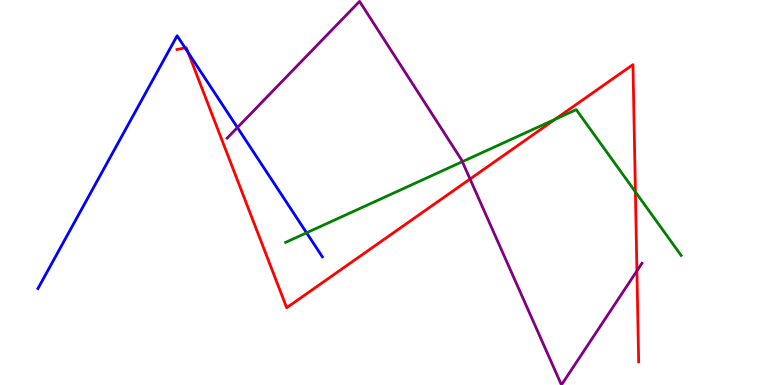[{'lines': ['blue', 'red'], 'intersections': [{'x': 2.39, 'y': 8.76}, {'x': 2.43, 'y': 8.64}]}, {'lines': ['green', 'red'], 'intersections': [{'x': 7.16, 'y': 6.9}, {'x': 8.2, 'y': 5.02}]}, {'lines': ['purple', 'red'], 'intersections': [{'x': 6.06, 'y': 5.35}, {'x': 8.22, 'y': 2.96}]}, {'lines': ['blue', 'green'], 'intersections': [{'x': 3.96, 'y': 3.95}]}, {'lines': ['blue', 'purple'], 'intersections': [{'x': 3.06, 'y': 6.69}]}, {'lines': ['green', 'purple'], 'intersections': [{'x': 5.97, 'y': 5.8}]}]